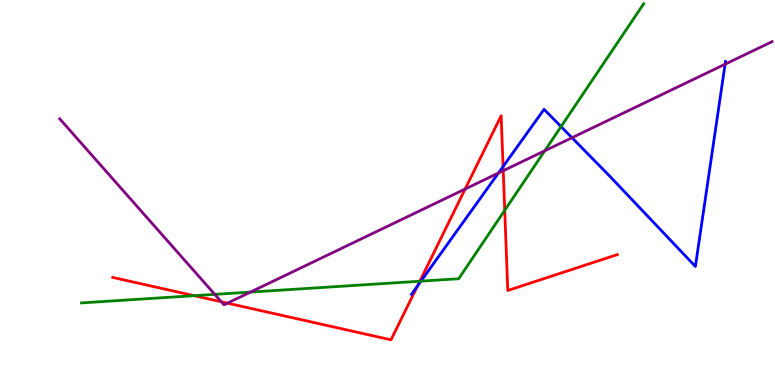[{'lines': ['blue', 'red'], 'intersections': [{'x': 5.39, 'y': 2.57}, {'x': 6.49, 'y': 5.67}]}, {'lines': ['green', 'red'], 'intersections': [{'x': 2.51, 'y': 2.32}, {'x': 5.42, 'y': 2.7}, {'x': 6.51, 'y': 4.54}]}, {'lines': ['purple', 'red'], 'intersections': [{'x': 2.86, 'y': 2.16}, {'x': 2.93, 'y': 2.13}, {'x': 6.0, 'y': 5.09}, {'x': 6.49, 'y': 5.57}]}, {'lines': ['blue', 'green'], 'intersections': [{'x': 5.43, 'y': 2.7}, {'x': 7.24, 'y': 6.71}]}, {'lines': ['blue', 'purple'], 'intersections': [{'x': 6.43, 'y': 5.51}, {'x': 7.38, 'y': 6.42}, {'x': 9.36, 'y': 8.33}]}, {'lines': ['green', 'purple'], 'intersections': [{'x': 2.77, 'y': 2.35}, {'x': 3.23, 'y': 2.41}, {'x': 7.03, 'y': 6.08}]}]